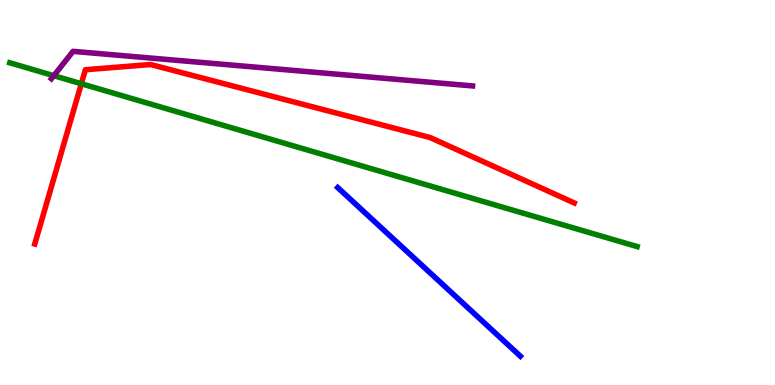[{'lines': ['blue', 'red'], 'intersections': []}, {'lines': ['green', 'red'], 'intersections': [{'x': 1.05, 'y': 7.82}]}, {'lines': ['purple', 'red'], 'intersections': []}, {'lines': ['blue', 'green'], 'intersections': []}, {'lines': ['blue', 'purple'], 'intersections': []}, {'lines': ['green', 'purple'], 'intersections': [{'x': 0.694, 'y': 8.03}]}]